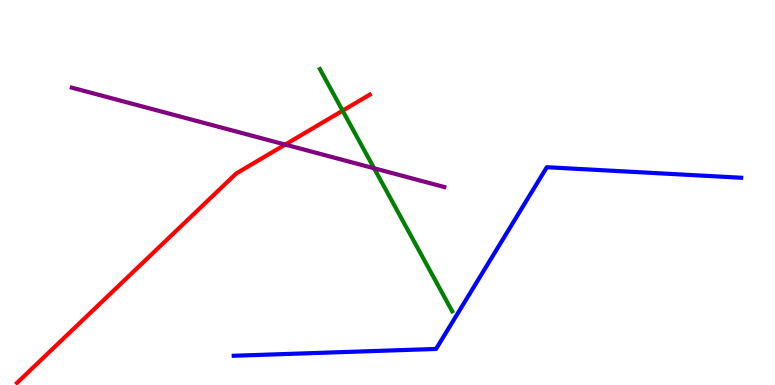[{'lines': ['blue', 'red'], 'intersections': []}, {'lines': ['green', 'red'], 'intersections': [{'x': 4.42, 'y': 7.13}]}, {'lines': ['purple', 'red'], 'intersections': [{'x': 3.68, 'y': 6.24}]}, {'lines': ['blue', 'green'], 'intersections': []}, {'lines': ['blue', 'purple'], 'intersections': []}, {'lines': ['green', 'purple'], 'intersections': [{'x': 4.83, 'y': 5.63}]}]